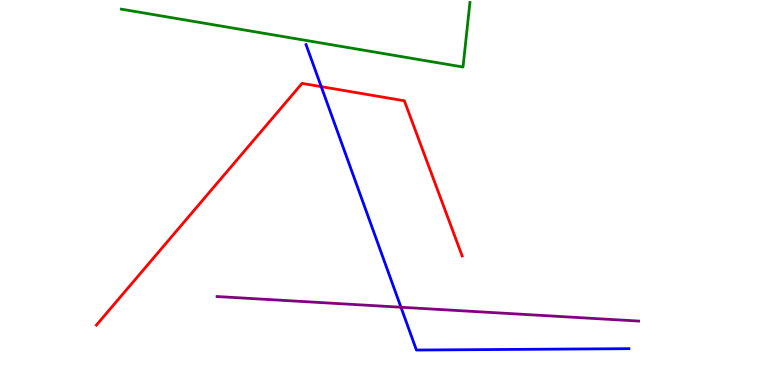[{'lines': ['blue', 'red'], 'intersections': [{'x': 4.14, 'y': 7.75}]}, {'lines': ['green', 'red'], 'intersections': []}, {'lines': ['purple', 'red'], 'intersections': []}, {'lines': ['blue', 'green'], 'intersections': []}, {'lines': ['blue', 'purple'], 'intersections': [{'x': 5.17, 'y': 2.02}]}, {'lines': ['green', 'purple'], 'intersections': []}]